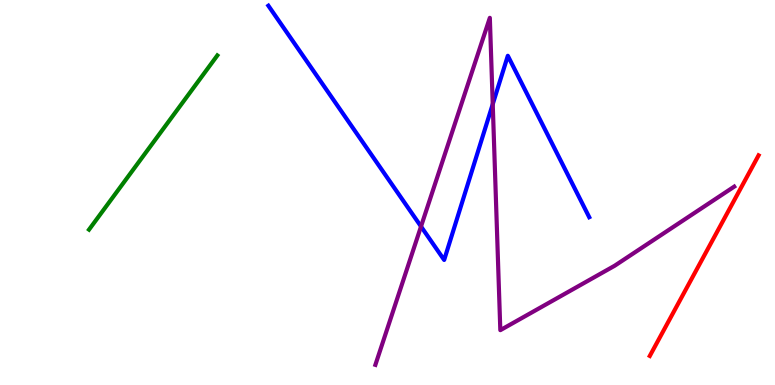[{'lines': ['blue', 'red'], 'intersections': []}, {'lines': ['green', 'red'], 'intersections': []}, {'lines': ['purple', 'red'], 'intersections': []}, {'lines': ['blue', 'green'], 'intersections': []}, {'lines': ['blue', 'purple'], 'intersections': [{'x': 5.43, 'y': 4.12}, {'x': 6.36, 'y': 7.29}]}, {'lines': ['green', 'purple'], 'intersections': []}]